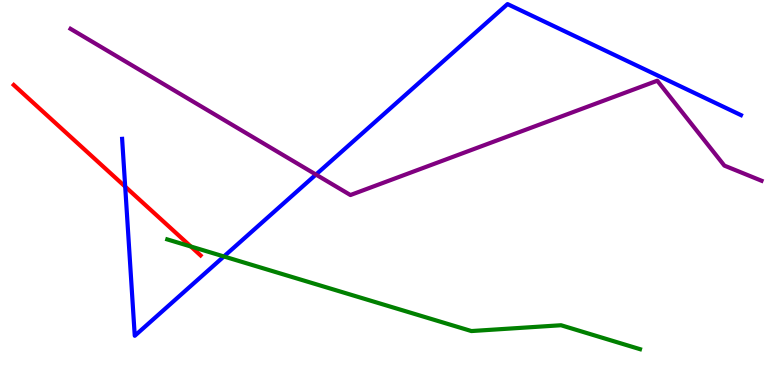[{'lines': ['blue', 'red'], 'intersections': [{'x': 1.62, 'y': 5.15}]}, {'lines': ['green', 'red'], 'intersections': [{'x': 2.46, 'y': 3.6}]}, {'lines': ['purple', 'red'], 'intersections': []}, {'lines': ['blue', 'green'], 'intersections': [{'x': 2.89, 'y': 3.34}]}, {'lines': ['blue', 'purple'], 'intersections': [{'x': 4.08, 'y': 5.47}]}, {'lines': ['green', 'purple'], 'intersections': []}]